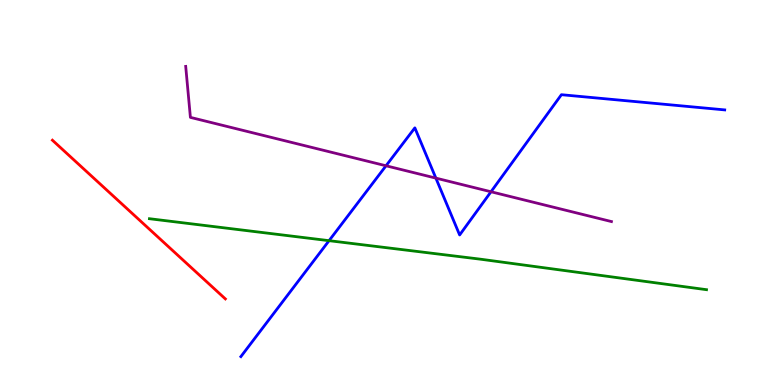[{'lines': ['blue', 'red'], 'intersections': []}, {'lines': ['green', 'red'], 'intersections': []}, {'lines': ['purple', 'red'], 'intersections': []}, {'lines': ['blue', 'green'], 'intersections': [{'x': 4.25, 'y': 3.75}]}, {'lines': ['blue', 'purple'], 'intersections': [{'x': 4.98, 'y': 5.69}, {'x': 5.62, 'y': 5.37}, {'x': 6.34, 'y': 5.02}]}, {'lines': ['green', 'purple'], 'intersections': []}]